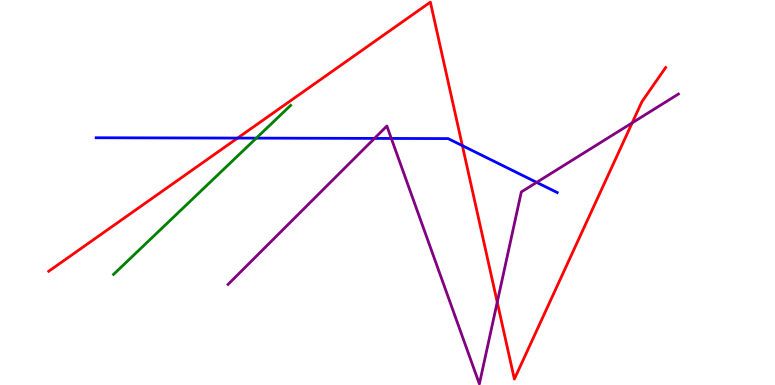[{'lines': ['blue', 'red'], 'intersections': [{'x': 3.07, 'y': 6.41}, {'x': 5.97, 'y': 6.22}]}, {'lines': ['green', 'red'], 'intersections': []}, {'lines': ['purple', 'red'], 'intersections': [{'x': 6.42, 'y': 2.15}, {'x': 8.16, 'y': 6.81}]}, {'lines': ['blue', 'green'], 'intersections': [{'x': 3.31, 'y': 6.41}]}, {'lines': ['blue', 'purple'], 'intersections': [{'x': 4.83, 'y': 6.4}, {'x': 5.05, 'y': 6.4}, {'x': 6.92, 'y': 5.26}]}, {'lines': ['green', 'purple'], 'intersections': []}]